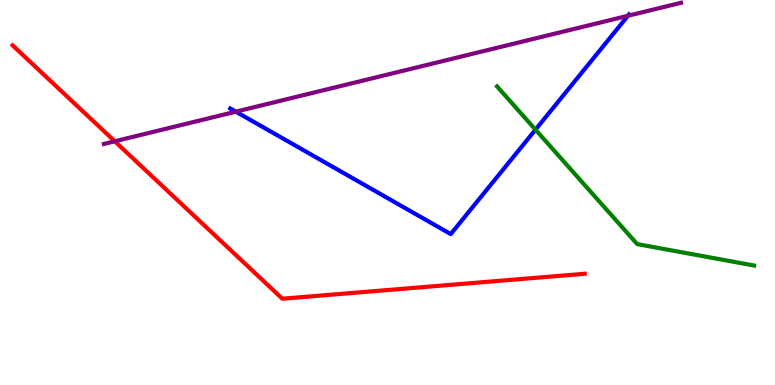[{'lines': ['blue', 'red'], 'intersections': []}, {'lines': ['green', 'red'], 'intersections': []}, {'lines': ['purple', 'red'], 'intersections': [{'x': 1.48, 'y': 6.33}]}, {'lines': ['blue', 'green'], 'intersections': [{'x': 6.91, 'y': 6.63}]}, {'lines': ['blue', 'purple'], 'intersections': [{'x': 3.04, 'y': 7.1}, {'x': 8.1, 'y': 9.59}]}, {'lines': ['green', 'purple'], 'intersections': []}]